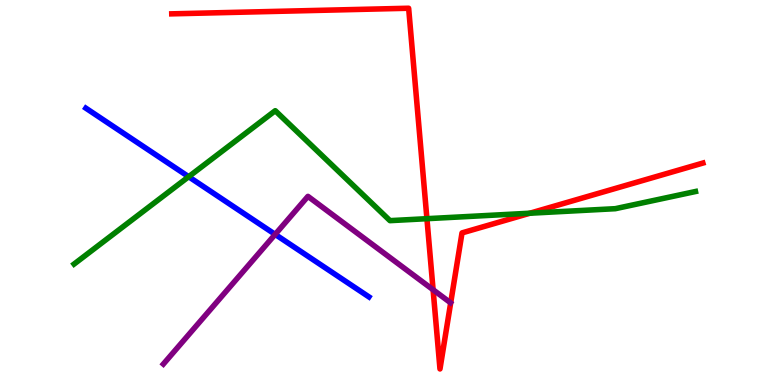[{'lines': ['blue', 'red'], 'intersections': []}, {'lines': ['green', 'red'], 'intersections': [{'x': 5.51, 'y': 4.32}, {'x': 6.84, 'y': 4.46}]}, {'lines': ['purple', 'red'], 'intersections': [{'x': 5.59, 'y': 2.47}]}, {'lines': ['blue', 'green'], 'intersections': [{'x': 2.43, 'y': 5.41}]}, {'lines': ['blue', 'purple'], 'intersections': [{'x': 3.55, 'y': 3.91}]}, {'lines': ['green', 'purple'], 'intersections': []}]